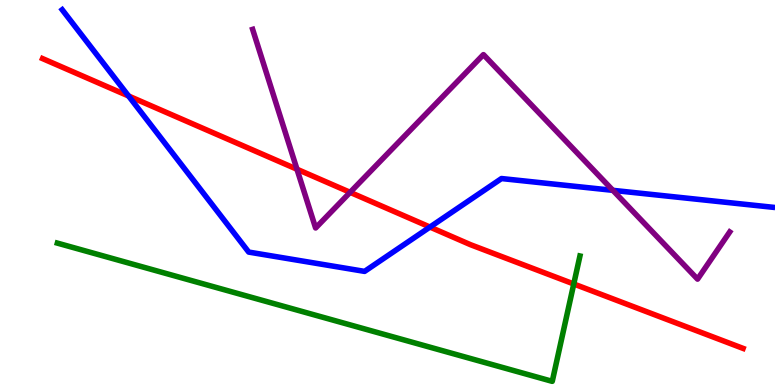[{'lines': ['blue', 'red'], 'intersections': [{'x': 1.66, 'y': 7.51}, {'x': 5.55, 'y': 4.1}]}, {'lines': ['green', 'red'], 'intersections': [{'x': 7.4, 'y': 2.62}]}, {'lines': ['purple', 'red'], 'intersections': [{'x': 3.83, 'y': 5.6}, {'x': 4.52, 'y': 5.0}]}, {'lines': ['blue', 'green'], 'intersections': []}, {'lines': ['blue', 'purple'], 'intersections': [{'x': 7.91, 'y': 5.06}]}, {'lines': ['green', 'purple'], 'intersections': []}]